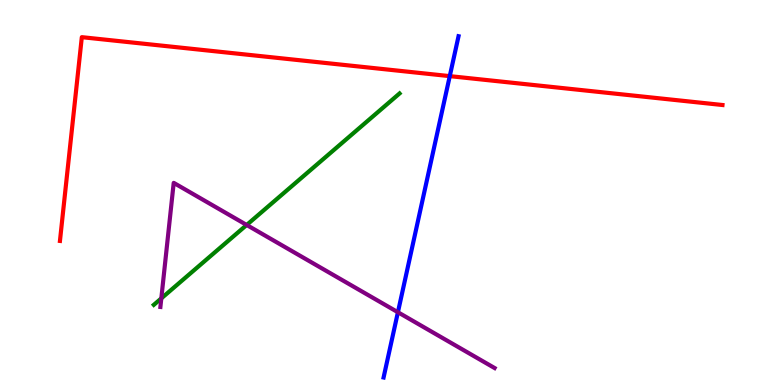[{'lines': ['blue', 'red'], 'intersections': [{'x': 5.8, 'y': 8.02}]}, {'lines': ['green', 'red'], 'intersections': []}, {'lines': ['purple', 'red'], 'intersections': []}, {'lines': ['blue', 'green'], 'intersections': []}, {'lines': ['blue', 'purple'], 'intersections': [{'x': 5.13, 'y': 1.89}]}, {'lines': ['green', 'purple'], 'intersections': [{'x': 2.08, 'y': 2.25}, {'x': 3.18, 'y': 4.16}]}]